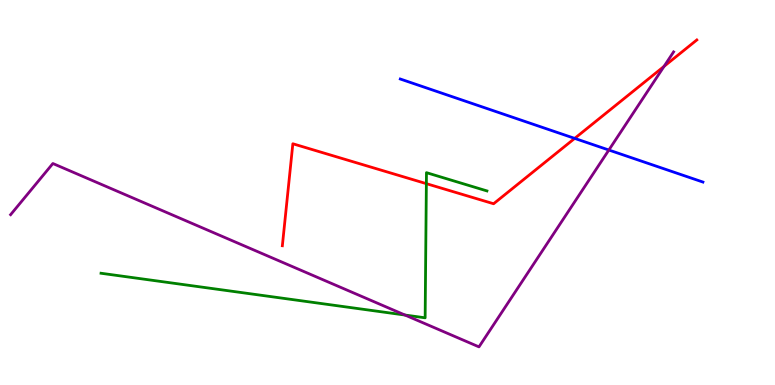[{'lines': ['blue', 'red'], 'intersections': [{'x': 7.42, 'y': 6.41}]}, {'lines': ['green', 'red'], 'intersections': [{'x': 5.5, 'y': 5.23}]}, {'lines': ['purple', 'red'], 'intersections': [{'x': 8.57, 'y': 8.28}]}, {'lines': ['blue', 'green'], 'intersections': []}, {'lines': ['blue', 'purple'], 'intersections': [{'x': 7.86, 'y': 6.1}]}, {'lines': ['green', 'purple'], 'intersections': [{'x': 5.23, 'y': 1.82}]}]